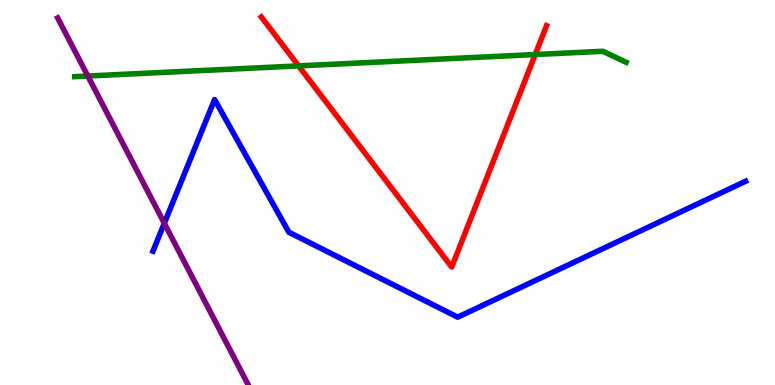[{'lines': ['blue', 'red'], 'intersections': []}, {'lines': ['green', 'red'], 'intersections': [{'x': 3.85, 'y': 8.29}, {'x': 6.91, 'y': 8.58}]}, {'lines': ['purple', 'red'], 'intersections': []}, {'lines': ['blue', 'green'], 'intersections': []}, {'lines': ['blue', 'purple'], 'intersections': [{'x': 2.12, 'y': 4.2}]}, {'lines': ['green', 'purple'], 'intersections': [{'x': 1.13, 'y': 8.03}]}]